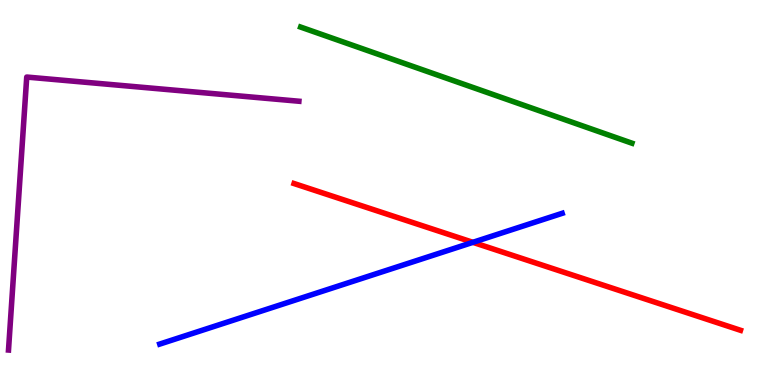[{'lines': ['blue', 'red'], 'intersections': [{'x': 6.1, 'y': 3.71}]}, {'lines': ['green', 'red'], 'intersections': []}, {'lines': ['purple', 'red'], 'intersections': []}, {'lines': ['blue', 'green'], 'intersections': []}, {'lines': ['blue', 'purple'], 'intersections': []}, {'lines': ['green', 'purple'], 'intersections': []}]